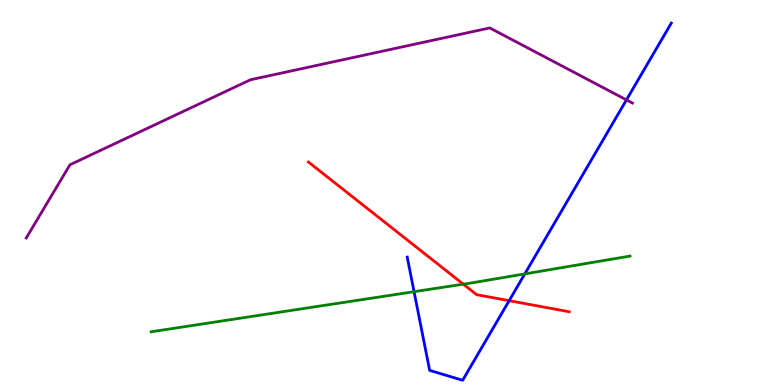[{'lines': ['blue', 'red'], 'intersections': [{'x': 6.57, 'y': 2.19}]}, {'lines': ['green', 'red'], 'intersections': [{'x': 5.98, 'y': 2.62}]}, {'lines': ['purple', 'red'], 'intersections': []}, {'lines': ['blue', 'green'], 'intersections': [{'x': 5.34, 'y': 2.42}, {'x': 6.77, 'y': 2.89}]}, {'lines': ['blue', 'purple'], 'intersections': [{'x': 8.08, 'y': 7.41}]}, {'lines': ['green', 'purple'], 'intersections': []}]